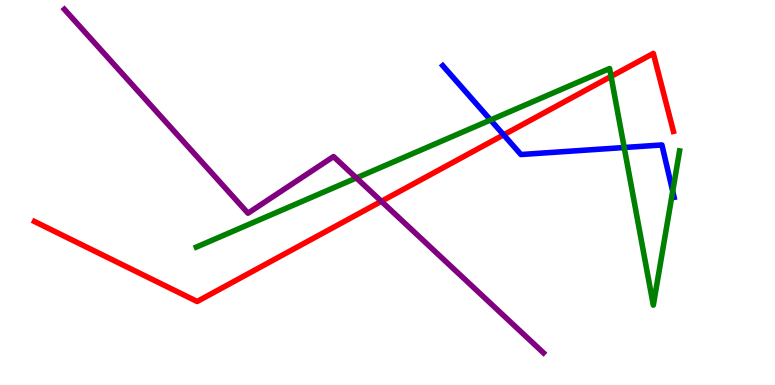[{'lines': ['blue', 'red'], 'intersections': [{'x': 6.5, 'y': 6.5}]}, {'lines': ['green', 'red'], 'intersections': [{'x': 7.88, 'y': 8.01}]}, {'lines': ['purple', 'red'], 'intersections': [{'x': 4.92, 'y': 4.77}]}, {'lines': ['blue', 'green'], 'intersections': [{'x': 6.33, 'y': 6.88}, {'x': 8.05, 'y': 6.17}, {'x': 8.68, 'y': 5.03}]}, {'lines': ['blue', 'purple'], 'intersections': []}, {'lines': ['green', 'purple'], 'intersections': [{'x': 4.6, 'y': 5.38}]}]